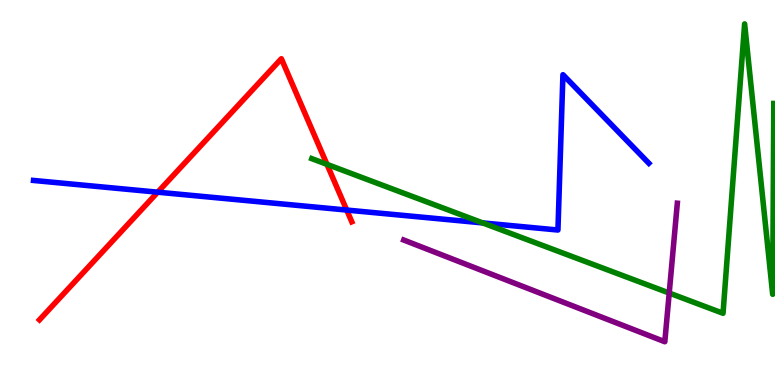[{'lines': ['blue', 'red'], 'intersections': [{'x': 2.04, 'y': 5.01}, {'x': 4.47, 'y': 4.54}]}, {'lines': ['green', 'red'], 'intersections': [{'x': 4.22, 'y': 5.73}]}, {'lines': ['purple', 'red'], 'intersections': []}, {'lines': ['blue', 'green'], 'intersections': [{'x': 6.23, 'y': 4.21}]}, {'lines': ['blue', 'purple'], 'intersections': []}, {'lines': ['green', 'purple'], 'intersections': [{'x': 8.64, 'y': 2.39}]}]